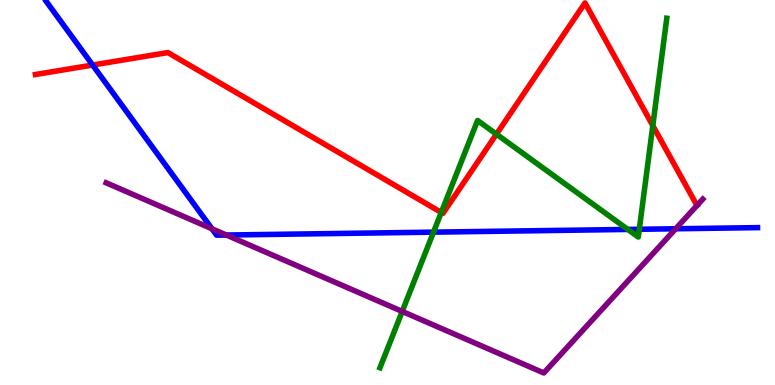[{'lines': ['blue', 'red'], 'intersections': [{'x': 1.2, 'y': 8.31}]}, {'lines': ['green', 'red'], 'intersections': [{'x': 5.69, 'y': 4.48}, {'x': 6.41, 'y': 6.52}, {'x': 8.42, 'y': 6.74}]}, {'lines': ['purple', 'red'], 'intersections': []}, {'lines': ['blue', 'green'], 'intersections': [{'x': 5.59, 'y': 3.97}, {'x': 8.1, 'y': 4.04}, {'x': 8.25, 'y': 4.04}]}, {'lines': ['blue', 'purple'], 'intersections': [{'x': 2.73, 'y': 4.06}, {'x': 2.92, 'y': 3.9}, {'x': 8.72, 'y': 4.06}]}, {'lines': ['green', 'purple'], 'intersections': [{'x': 5.19, 'y': 1.91}]}]